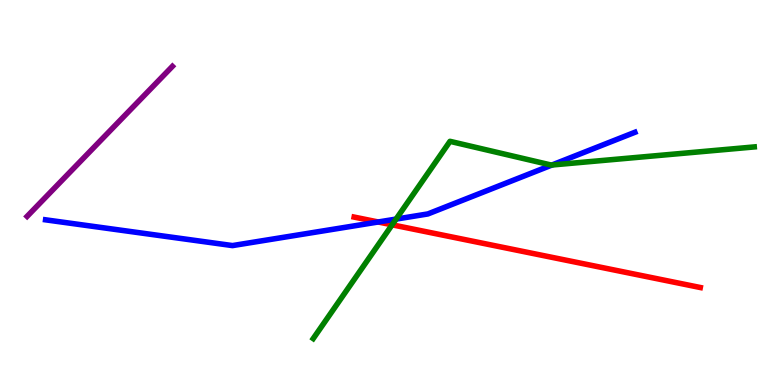[{'lines': ['blue', 'red'], 'intersections': [{'x': 4.88, 'y': 4.23}]}, {'lines': ['green', 'red'], 'intersections': [{'x': 5.06, 'y': 4.16}]}, {'lines': ['purple', 'red'], 'intersections': []}, {'lines': ['blue', 'green'], 'intersections': [{'x': 5.11, 'y': 4.31}, {'x': 7.12, 'y': 5.71}]}, {'lines': ['blue', 'purple'], 'intersections': []}, {'lines': ['green', 'purple'], 'intersections': []}]